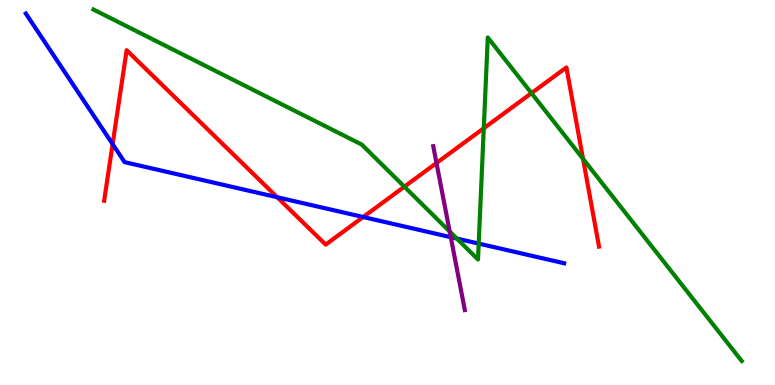[{'lines': ['blue', 'red'], 'intersections': [{'x': 1.45, 'y': 6.26}, {'x': 3.58, 'y': 4.88}, {'x': 4.69, 'y': 4.36}]}, {'lines': ['green', 'red'], 'intersections': [{'x': 5.22, 'y': 5.15}, {'x': 6.24, 'y': 6.67}, {'x': 6.86, 'y': 7.58}, {'x': 7.52, 'y': 5.87}]}, {'lines': ['purple', 'red'], 'intersections': [{'x': 5.63, 'y': 5.77}]}, {'lines': ['blue', 'green'], 'intersections': [{'x': 5.89, 'y': 3.8}, {'x': 6.18, 'y': 3.67}]}, {'lines': ['blue', 'purple'], 'intersections': [{'x': 5.82, 'y': 3.84}]}, {'lines': ['green', 'purple'], 'intersections': [{'x': 5.8, 'y': 3.99}]}]